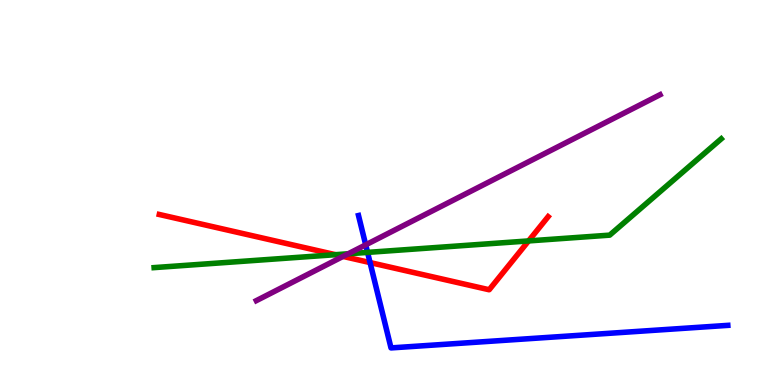[{'lines': ['blue', 'red'], 'intersections': [{'x': 4.77, 'y': 3.18}]}, {'lines': ['green', 'red'], 'intersections': [{'x': 4.33, 'y': 3.38}, {'x': 6.82, 'y': 3.74}]}, {'lines': ['purple', 'red'], 'intersections': [{'x': 4.43, 'y': 3.34}]}, {'lines': ['blue', 'green'], 'intersections': [{'x': 4.74, 'y': 3.44}]}, {'lines': ['blue', 'purple'], 'intersections': [{'x': 4.72, 'y': 3.64}]}, {'lines': ['green', 'purple'], 'intersections': [{'x': 4.49, 'y': 3.41}]}]